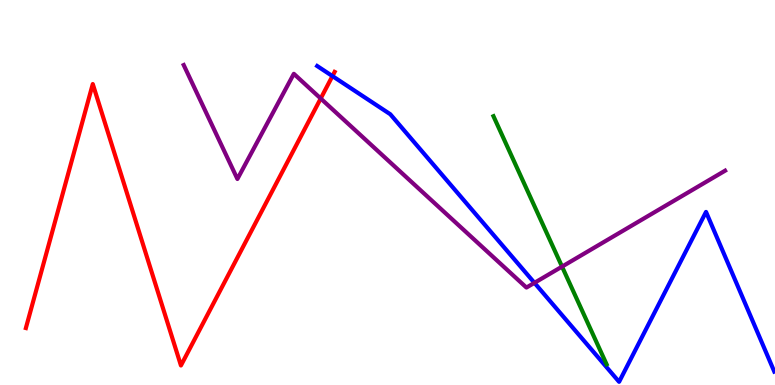[{'lines': ['blue', 'red'], 'intersections': [{'x': 4.29, 'y': 8.02}]}, {'lines': ['green', 'red'], 'intersections': []}, {'lines': ['purple', 'red'], 'intersections': [{'x': 4.14, 'y': 7.44}]}, {'lines': ['blue', 'green'], 'intersections': []}, {'lines': ['blue', 'purple'], 'intersections': [{'x': 6.9, 'y': 2.65}]}, {'lines': ['green', 'purple'], 'intersections': [{'x': 7.25, 'y': 3.08}]}]